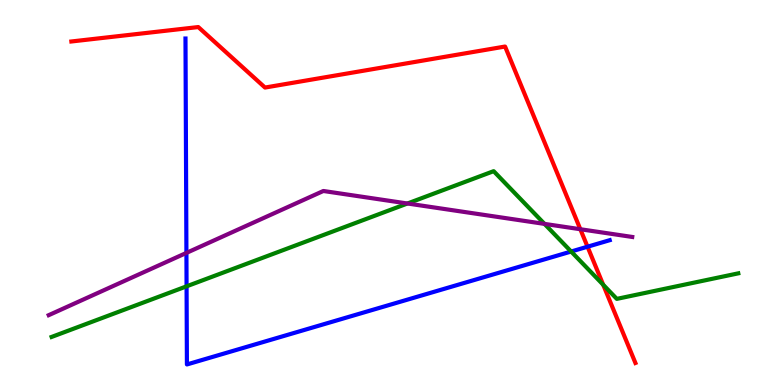[{'lines': ['blue', 'red'], 'intersections': [{'x': 7.58, 'y': 3.59}]}, {'lines': ['green', 'red'], 'intersections': [{'x': 7.78, 'y': 2.6}]}, {'lines': ['purple', 'red'], 'intersections': [{'x': 7.49, 'y': 4.05}]}, {'lines': ['blue', 'green'], 'intersections': [{'x': 2.41, 'y': 2.56}, {'x': 7.37, 'y': 3.47}]}, {'lines': ['blue', 'purple'], 'intersections': [{'x': 2.41, 'y': 3.43}]}, {'lines': ['green', 'purple'], 'intersections': [{'x': 5.26, 'y': 4.71}, {'x': 7.03, 'y': 4.18}]}]